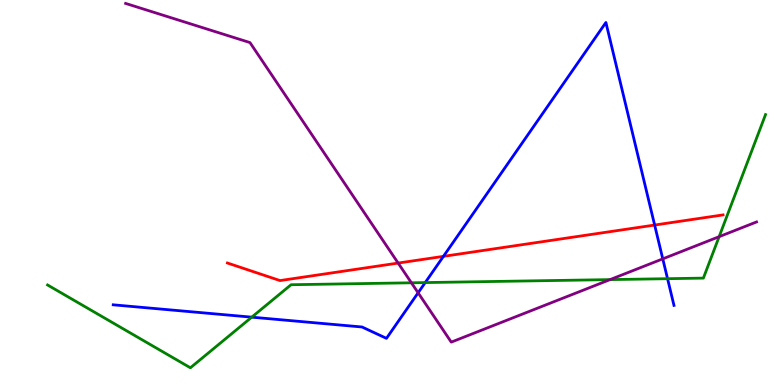[{'lines': ['blue', 'red'], 'intersections': [{'x': 5.72, 'y': 3.34}, {'x': 8.45, 'y': 4.15}]}, {'lines': ['green', 'red'], 'intersections': []}, {'lines': ['purple', 'red'], 'intersections': [{'x': 5.14, 'y': 3.17}]}, {'lines': ['blue', 'green'], 'intersections': [{'x': 3.25, 'y': 1.76}, {'x': 5.49, 'y': 2.66}, {'x': 8.61, 'y': 2.76}]}, {'lines': ['blue', 'purple'], 'intersections': [{'x': 5.4, 'y': 2.39}, {'x': 8.55, 'y': 3.28}]}, {'lines': ['green', 'purple'], 'intersections': [{'x': 5.31, 'y': 2.65}, {'x': 7.87, 'y': 2.74}, {'x': 9.28, 'y': 3.85}]}]